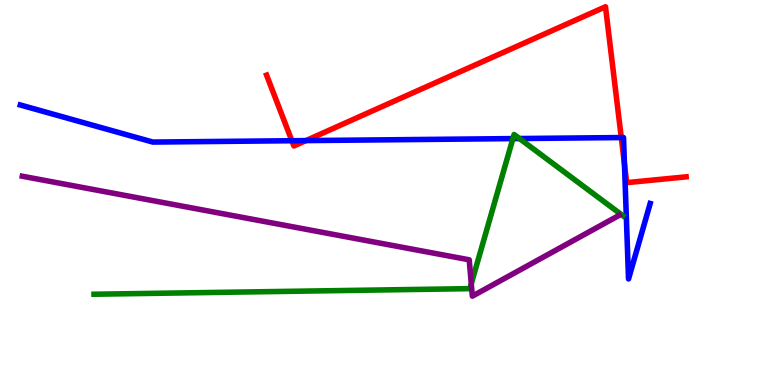[{'lines': ['blue', 'red'], 'intersections': [{'x': 3.77, 'y': 6.34}, {'x': 3.95, 'y': 6.35}, {'x': 8.02, 'y': 6.43}, {'x': 8.06, 'y': 5.74}]}, {'lines': ['green', 'red'], 'intersections': []}, {'lines': ['purple', 'red'], 'intersections': []}, {'lines': ['blue', 'green'], 'intersections': [{'x': 6.62, 'y': 6.4}, {'x': 6.7, 'y': 6.4}]}, {'lines': ['blue', 'purple'], 'intersections': []}, {'lines': ['green', 'purple'], 'intersections': [{'x': 6.08, 'y': 2.63}]}]